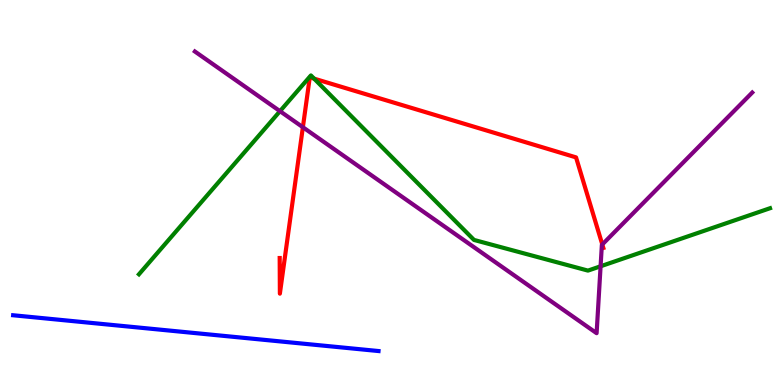[{'lines': ['blue', 'red'], 'intersections': []}, {'lines': ['green', 'red'], 'intersections': [{'x': 4.05, 'y': 7.96}]}, {'lines': ['purple', 'red'], 'intersections': [{'x': 3.91, 'y': 6.7}, {'x': 7.77, 'y': 3.65}]}, {'lines': ['blue', 'green'], 'intersections': []}, {'lines': ['blue', 'purple'], 'intersections': []}, {'lines': ['green', 'purple'], 'intersections': [{'x': 3.61, 'y': 7.11}, {'x': 7.75, 'y': 3.08}]}]